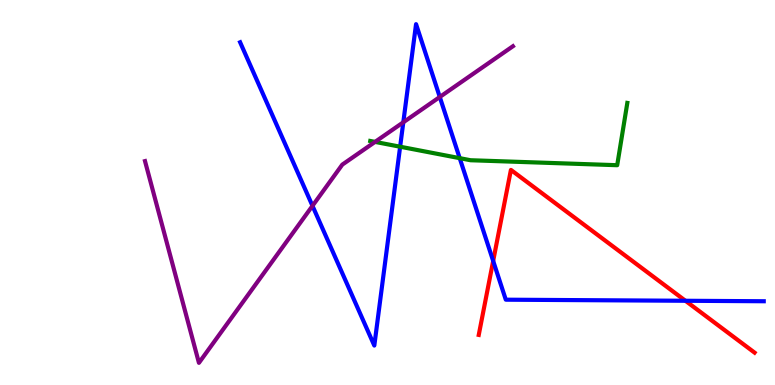[{'lines': ['blue', 'red'], 'intersections': [{'x': 6.36, 'y': 3.22}, {'x': 8.84, 'y': 2.19}]}, {'lines': ['green', 'red'], 'intersections': []}, {'lines': ['purple', 'red'], 'intersections': []}, {'lines': ['blue', 'green'], 'intersections': [{'x': 5.16, 'y': 6.19}, {'x': 5.93, 'y': 5.89}]}, {'lines': ['blue', 'purple'], 'intersections': [{'x': 4.03, 'y': 4.65}, {'x': 5.2, 'y': 6.82}, {'x': 5.67, 'y': 7.48}]}, {'lines': ['green', 'purple'], 'intersections': [{'x': 4.84, 'y': 6.31}]}]